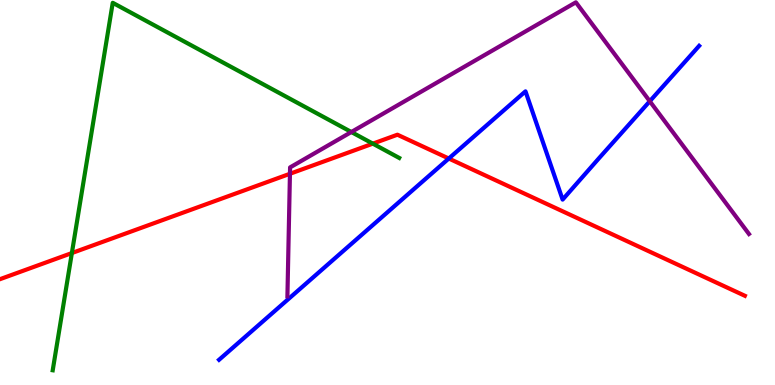[{'lines': ['blue', 'red'], 'intersections': [{'x': 5.79, 'y': 5.88}]}, {'lines': ['green', 'red'], 'intersections': [{'x': 0.927, 'y': 3.43}, {'x': 4.81, 'y': 6.27}]}, {'lines': ['purple', 'red'], 'intersections': [{'x': 3.74, 'y': 5.49}]}, {'lines': ['blue', 'green'], 'intersections': []}, {'lines': ['blue', 'purple'], 'intersections': [{'x': 8.38, 'y': 7.37}]}, {'lines': ['green', 'purple'], 'intersections': [{'x': 4.53, 'y': 6.57}]}]